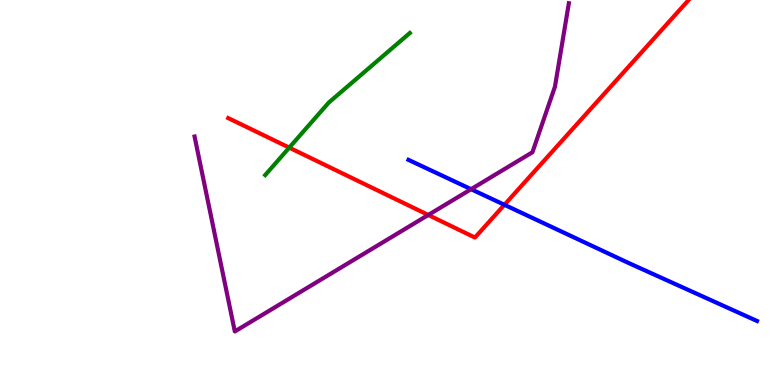[{'lines': ['blue', 'red'], 'intersections': [{'x': 6.51, 'y': 4.68}]}, {'lines': ['green', 'red'], 'intersections': [{'x': 3.73, 'y': 6.17}]}, {'lines': ['purple', 'red'], 'intersections': [{'x': 5.53, 'y': 4.42}]}, {'lines': ['blue', 'green'], 'intersections': []}, {'lines': ['blue', 'purple'], 'intersections': [{'x': 6.08, 'y': 5.09}]}, {'lines': ['green', 'purple'], 'intersections': []}]